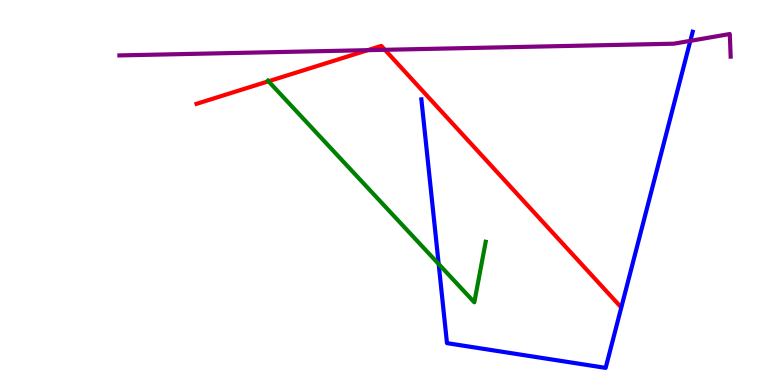[{'lines': ['blue', 'red'], 'intersections': []}, {'lines': ['green', 'red'], 'intersections': [{'x': 3.46, 'y': 7.89}]}, {'lines': ['purple', 'red'], 'intersections': [{'x': 4.74, 'y': 8.7}, {'x': 4.97, 'y': 8.71}]}, {'lines': ['blue', 'green'], 'intersections': [{'x': 5.66, 'y': 3.14}]}, {'lines': ['blue', 'purple'], 'intersections': [{'x': 8.91, 'y': 8.94}]}, {'lines': ['green', 'purple'], 'intersections': []}]